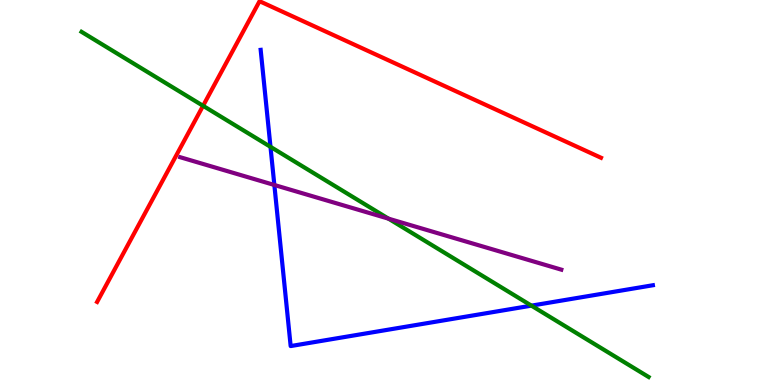[{'lines': ['blue', 'red'], 'intersections': []}, {'lines': ['green', 'red'], 'intersections': [{'x': 2.62, 'y': 7.25}]}, {'lines': ['purple', 'red'], 'intersections': []}, {'lines': ['blue', 'green'], 'intersections': [{'x': 3.49, 'y': 6.19}, {'x': 6.86, 'y': 2.06}]}, {'lines': ['blue', 'purple'], 'intersections': [{'x': 3.54, 'y': 5.2}]}, {'lines': ['green', 'purple'], 'intersections': [{'x': 5.01, 'y': 4.32}]}]